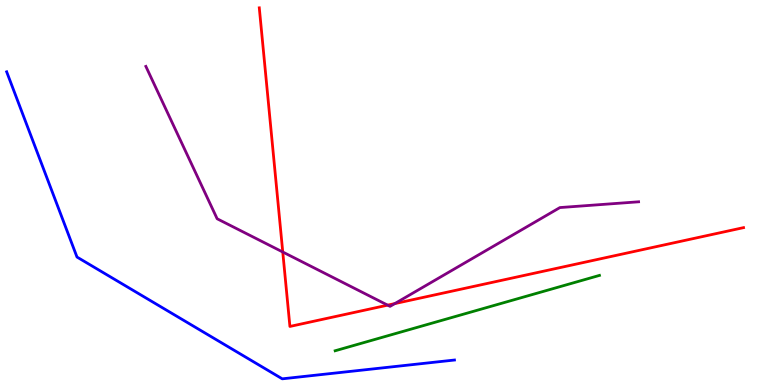[{'lines': ['blue', 'red'], 'intersections': []}, {'lines': ['green', 'red'], 'intersections': []}, {'lines': ['purple', 'red'], 'intersections': [{'x': 3.65, 'y': 3.45}, {'x': 5.0, 'y': 2.07}, {'x': 5.09, 'y': 2.11}]}, {'lines': ['blue', 'green'], 'intersections': []}, {'lines': ['blue', 'purple'], 'intersections': []}, {'lines': ['green', 'purple'], 'intersections': []}]